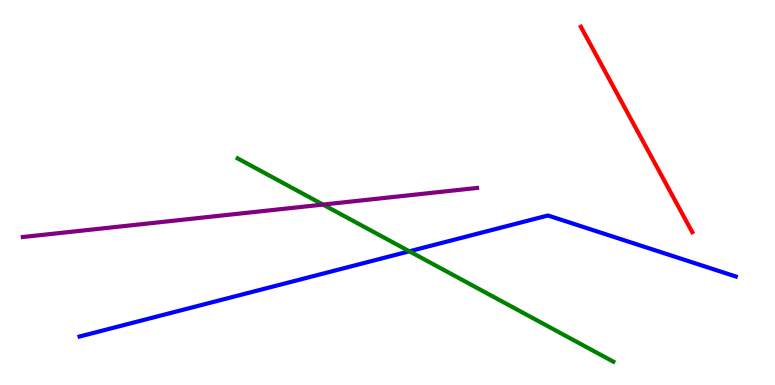[{'lines': ['blue', 'red'], 'intersections': []}, {'lines': ['green', 'red'], 'intersections': []}, {'lines': ['purple', 'red'], 'intersections': []}, {'lines': ['blue', 'green'], 'intersections': [{'x': 5.28, 'y': 3.47}]}, {'lines': ['blue', 'purple'], 'intersections': []}, {'lines': ['green', 'purple'], 'intersections': [{'x': 4.17, 'y': 4.69}]}]